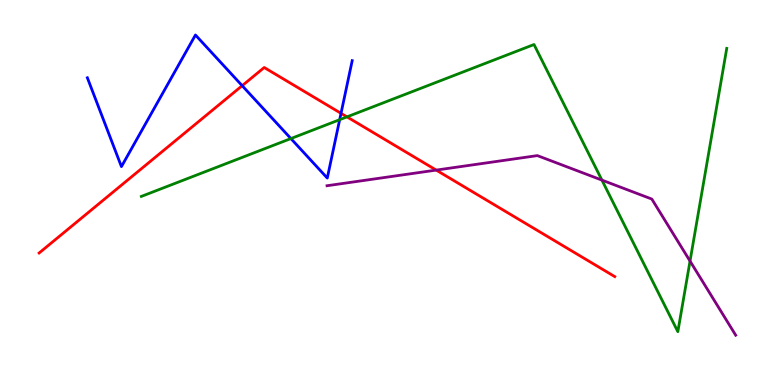[{'lines': ['blue', 'red'], 'intersections': [{'x': 3.12, 'y': 7.77}, {'x': 4.4, 'y': 7.06}]}, {'lines': ['green', 'red'], 'intersections': [{'x': 4.48, 'y': 6.96}]}, {'lines': ['purple', 'red'], 'intersections': [{'x': 5.63, 'y': 5.58}]}, {'lines': ['blue', 'green'], 'intersections': [{'x': 3.75, 'y': 6.4}, {'x': 4.38, 'y': 6.89}]}, {'lines': ['blue', 'purple'], 'intersections': []}, {'lines': ['green', 'purple'], 'intersections': [{'x': 7.77, 'y': 5.32}, {'x': 8.9, 'y': 3.22}]}]